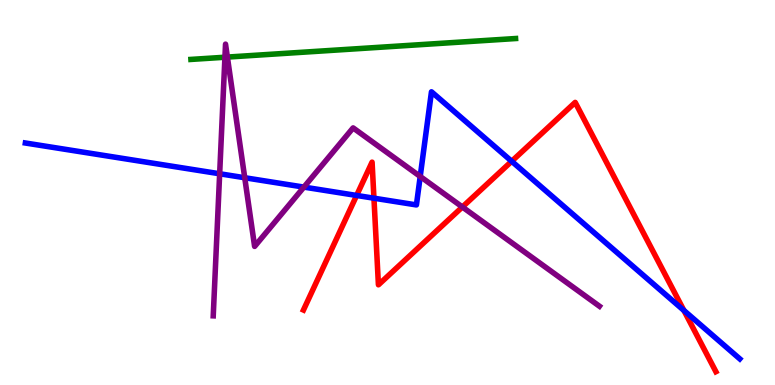[{'lines': ['blue', 'red'], 'intersections': [{'x': 4.6, 'y': 4.92}, {'x': 4.83, 'y': 4.85}, {'x': 6.6, 'y': 5.81}, {'x': 8.82, 'y': 1.94}]}, {'lines': ['green', 'red'], 'intersections': []}, {'lines': ['purple', 'red'], 'intersections': [{'x': 5.97, 'y': 4.62}]}, {'lines': ['blue', 'green'], 'intersections': []}, {'lines': ['blue', 'purple'], 'intersections': [{'x': 2.83, 'y': 5.49}, {'x': 3.16, 'y': 5.38}, {'x': 3.92, 'y': 5.14}, {'x': 5.42, 'y': 5.42}]}, {'lines': ['green', 'purple'], 'intersections': [{'x': 2.9, 'y': 8.51}, {'x': 2.93, 'y': 8.52}]}]